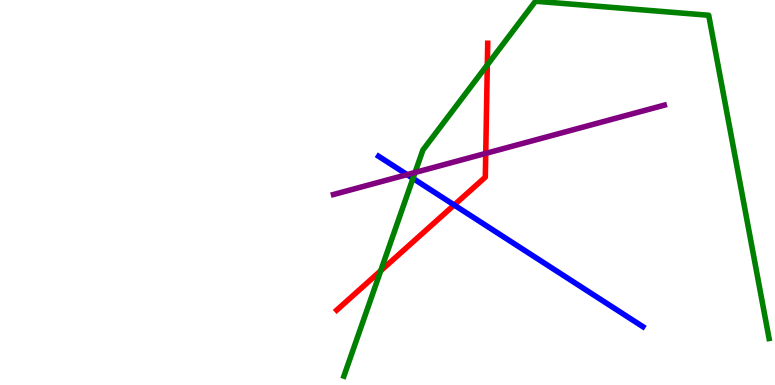[{'lines': ['blue', 'red'], 'intersections': [{'x': 5.86, 'y': 4.68}]}, {'lines': ['green', 'red'], 'intersections': [{'x': 4.91, 'y': 2.97}, {'x': 6.29, 'y': 8.31}]}, {'lines': ['purple', 'red'], 'intersections': [{'x': 6.27, 'y': 6.02}]}, {'lines': ['blue', 'green'], 'intersections': [{'x': 5.33, 'y': 5.37}]}, {'lines': ['blue', 'purple'], 'intersections': [{'x': 5.25, 'y': 5.46}]}, {'lines': ['green', 'purple'], 'intersections': [{'x': 5.36, 'y': 5.52}]}]